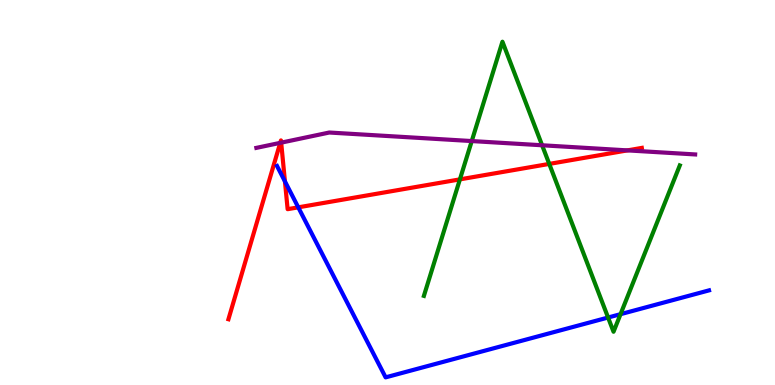[{'lines': ['blue', 'red'], 'intersections': [{'x': 3.68, 'y': 5.29}, {'x': 3.85, 'y': 4.61}]}, {'lines': ['green', 'red'], 'intersections': [{'x': 5.93, 'y': 5.34}, {'x': 7.09, 'y': 5.74}]}, {'lines': ['purple', 'red'], 'intersections': [{'x': 3.62, 'y': 6.29}, {'x': 3.63, 'y': 6.29}, {'x': 8.1, 'y': 6.09}]}, {'lines': ['blue', 'green'], 'intersections': [{'x': 7.85, 'y': 1.75}, {'x': 8.01, 'y': 1.84}]}, {'lines': ['blue', 'purple'], 'intersections': []}, {'lines': ['green', 'purple'], 'intersections': [{'x': 6.09, 'y': 6.34}, {'x': 7.0, 'y': 6.23}]}]